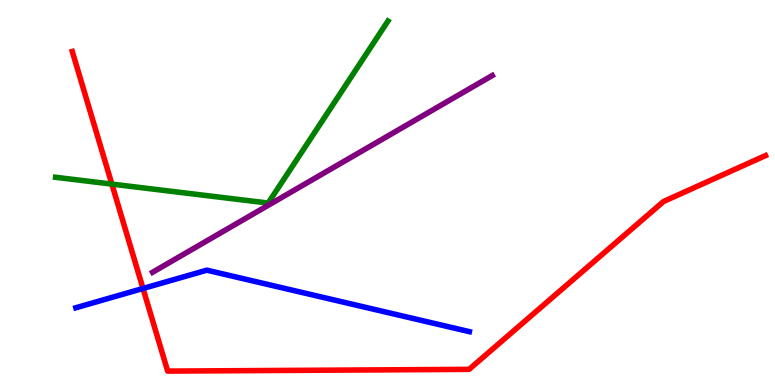[{'lines': ['blue', 'red'], 'intersections': [{'x': 1.85, 'y': 2.51}]}, {'lines': ['green', 'red'], 'intersections': [{'x': 1.44, 'y': 5.22}]}, {'lines': ['purple', 'red'], 'intersections': []}, {'lines': ['blue', 'green'], 'intersections': []}, {'lines': ['blue', 'purple'], 'intersections': []}, {'lines': ['green', 'purple'], 'intersections': []}]